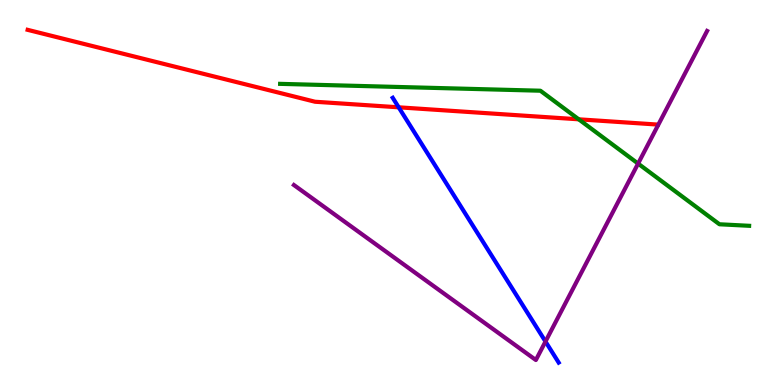[{'lines': ['blue', 'red'], 'intersections': [{'x': 5.14, 'y': 7.21}]}, {'lines': ['green', 'red'], 'intersections': [{'x': 7.47, 'y': 6.9}]}, {'lines': ['purple', 'red'], 'intersections': []}, {'lines': ['blue', 'green'], 'intersections': []}, {'lines': ['blue', 'purple'], 'intersections': [{'x': 7.04, 'y': 1.13}]}, {'lines': ['green', 'purple'], 'intersections': [{'x': 8.23, 'y': 5.75}]}]